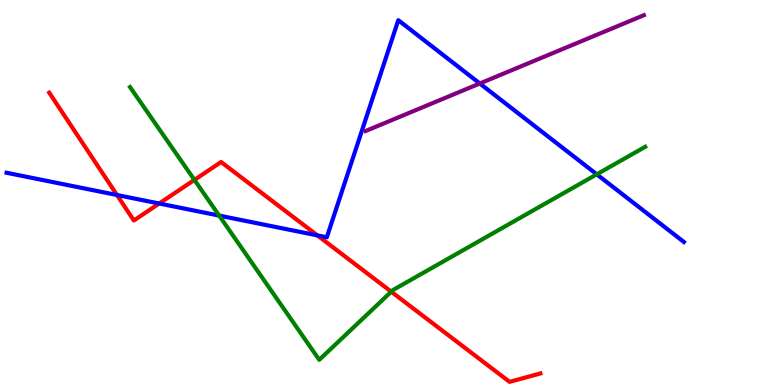[{'lines': ['blue', 'red'], 'intersections': [{'x': 1.51, 'y': 4.93}, {'x': 2.05, 'y': 4.71}, {'x': 4.1, 'y': 3.89}]}, {'lines': ['green', 'red'], 'intersections': [{'x': 2.51, 'y': 5.33}, {'x': 5.05, 'y': 2.42}]}, {'lines': ['purple', 'red'], 'intersections': []}, {'lines': ['blue', 'green'], 'intersections': [{'x': 2.83, 'y': 4.4}, {'x': 7.7, 'y': 5.47}]}, {'lines': ['blue', 'purple'], 'intersections': [{'x': 6.19, 'y': 7.83}]}, {'lines': ['green', 'purple'], 'intersections': []}]